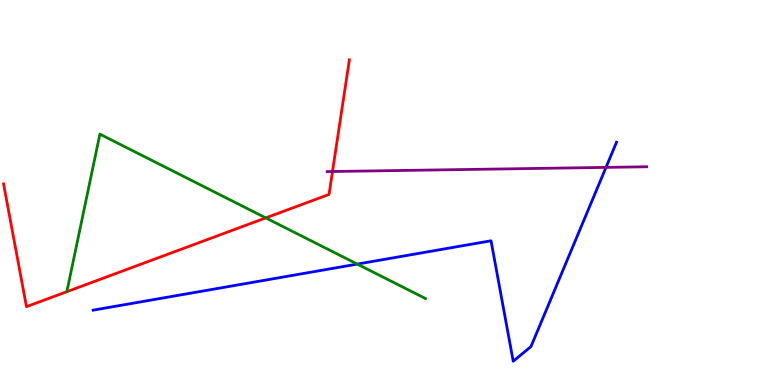[{'lines': ['blue', 'red'], 'intersections': []}, {'lines': ['green', 'red'], 'intersections': [{'x': 3.43, 'y': 4.34}]}, {'lines': ['purple', 'red'], 'intersections': [{'x': 4.29, 'y': 5.55}]}, {'lines': ['blue', 'green'], 'intersections': [{'x': 4.61, 'y': 3.14}]}, {'lines': ['blue', 'purple'], 'intersections': [{'x': 7.82, 'y': 5.65}]}, {'lines': ['green', 'purple'], 'intersections': []}]